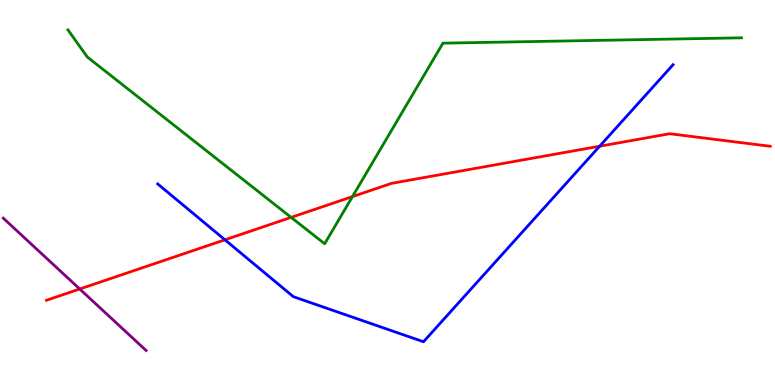[{'lines': ['blue', 'red'], 'intersections': [{'x': 2.9, 'y': 3.77}, {'x': 7.74, 'y': 6.2}]}, {'lines': ['green', 'red'], 'intersections': [{'x': 3.76, 'y': 4.35}, {'x': 4.55, 'y': 4.89}]}, {'lines': ['purple', 'red'], 'intersections': [{'x': 1.03, 'y': 2.49}]}, {'lines': ['blue', 'green'], 'intersections': []}, {'lines': ['blue', 'purple'], 'intersections': []}, {'lines': ['green', 'purple'], 'intersections': []}]